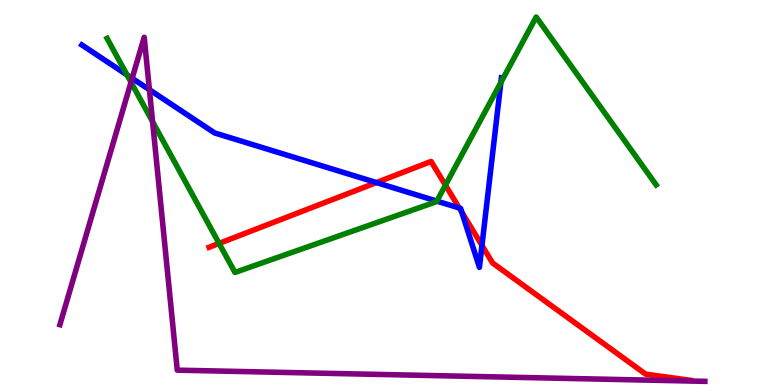[{'lines': ['blue', 'red'], 'intersections': [{'x': 4.86, 'y': 5.26}, {'x': 5.93, 'y': 4.6}, {'x': 5.96, 'y': 4.49}, {'x': 6.22, 'y': 3.62}]}, {'lines': ['green', 'red'], 'intersections': [{'x': 2.83, 'y': 3.68}, {'x': 5.75, 'y': 5.19}]}, {'lines': ['purple', 'red'], 'intersections': []}, {'lines': ['blue', 'green'], 'intersections': [{'x': 1.64, 'y': 8.06}, {'x': 5.64, 'y': 4.78}, {'x': 6.46, 'y': 7.86}]}, {'lines': ['blue', 'purple'], 'intersections': [{'x': 1.71, 'y': 7.97}, {'x': 1.93, 'y': 7.67}]}, {'lines': ['green', 'purple'], 'intersections': [{'x': 1.69, 'y': 7.86}, {'x': 1.97, 'y': 6.84}]}]